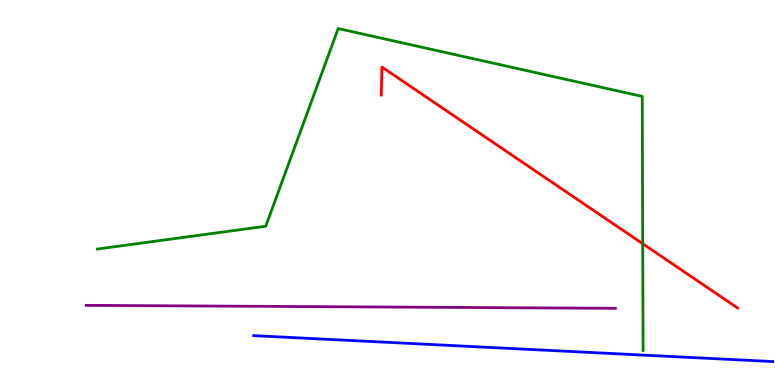[{'lines': ['blue', 'red'], 'intersections': []}, {'lines': ['green', 'red'], 'intersections': [{'x': 8.29, 'y': 3.67}]}, {'lines': ['purple', 'red'], 'intersections': []}, {'lines': ['blue', 'green'], 'intersections': []}, {'lines': ['blue', 'purple'], 'intersections': []}, {'lines': ['green', 'purple'], 'intersections': []}]